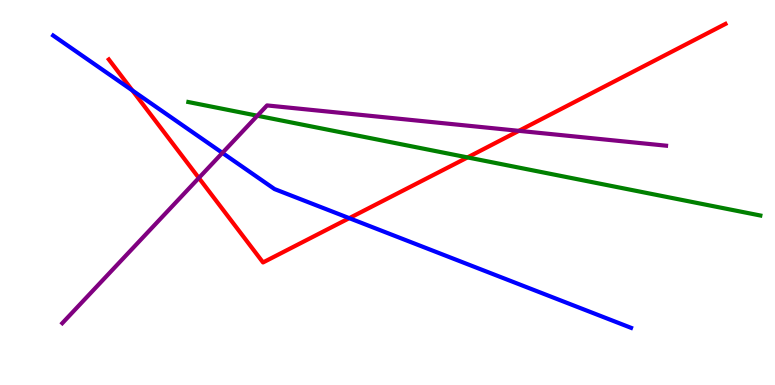[{'lines': ['blue', 'red'], 'intersections': [{'x': 1.71, 'y': 7.65}, {'x': 4.51, 'y': 4.33}]}, {'lines': ['green', 'red'], 'intersections': [{'x': 6.03, 'y': 5.91}]}, {'lines': ['purple', 'red'], 'intersections': [{'x': 2.57, 'y': 5.38}, {'x': 6.7, 'y': 6.6}]}, {'lines': ['blue', 'green'], 'intersections': []}, {'lines': ['blue', 'purple'], 'intersections': [{'x': 2.87, 'y': 6.03}]}, {'lines': ['green', 'purple'], 'intersections': [{'x': 3.32, 'y': 6.99}]}]